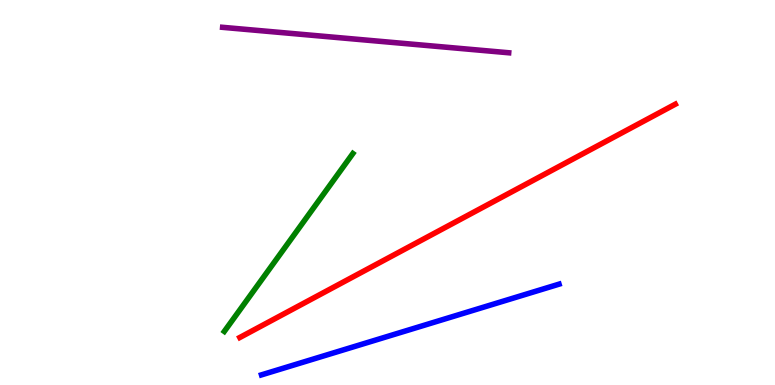[{'lines': ['blue', 'red'], 'intersections': []}, {'lines': ['green', 'red'], 'intersections': []}, {'lines': ['purple', 'red'], 'intersections': []}, {'lines': ['blue', 'green'], 'intersections': []}, {'lines': ['blue', 'purple'], 'intersections': []}, {'lines': ['green', 'purple'], 'intersections': []}]